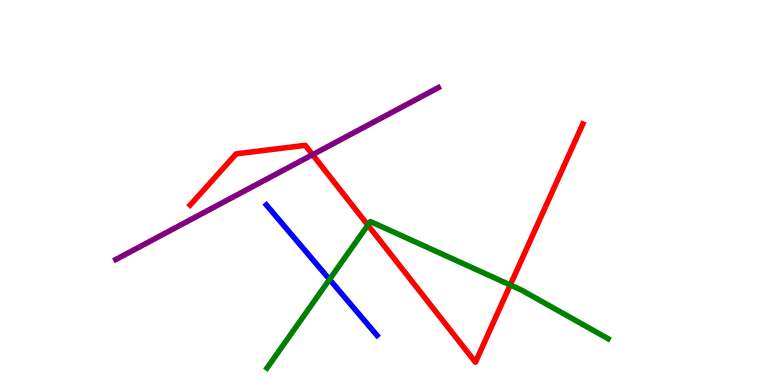[{'lines': ['blue', 'red'], 'intersections': []}, {'lines': ['green', 'red'], 'intersections': [{'x': 4.75, 'y': 4.15}, {'x': 6.58, 'y': 2.6}]}, {'lines': ['purple', 'red'], 'intersections': [{'x': 4.03, 'y': 5.98}]}, {'lines': ['blue', 'green'], 'intersections': [{'x': 4.25, 'y': 2.74}]}, {'lines': ['blue', 'purple'], 'intersections': []}, {'lines': ['green', 'purple'], 'intersections': []}]